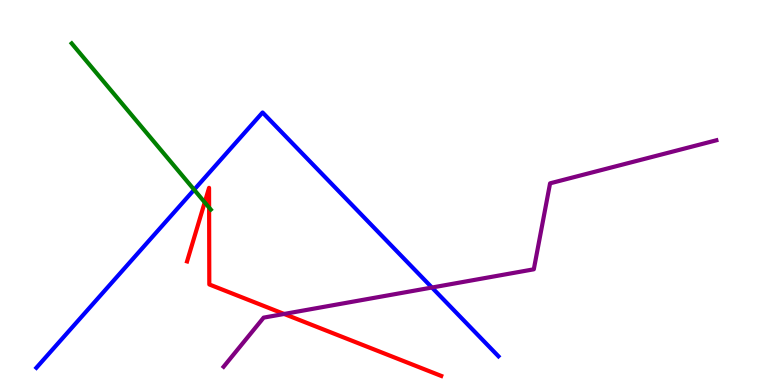[{'lines': ['blue', 'red'], 'intersections': []}, {'lines': ['green', 'red'], 'intersections': [{'x': 2.64, 'y': 4.74}, {'x': 2.7, 'y': 4.61}]}, {'lines': ['purple', 'red'], 'intersections': [{'x': 3.67, 'y': 1.85}]}, {'lines': ['blue', 'green'], 'intersections': [{'x': 2.51, 'y': 5.07}]}, {'lines': ['blue', 'purple'], 'intersections': [{'x': 5.57, 'y': 2.53}]}, {'lines': ['green', 'purple'], 'intersections': []}]